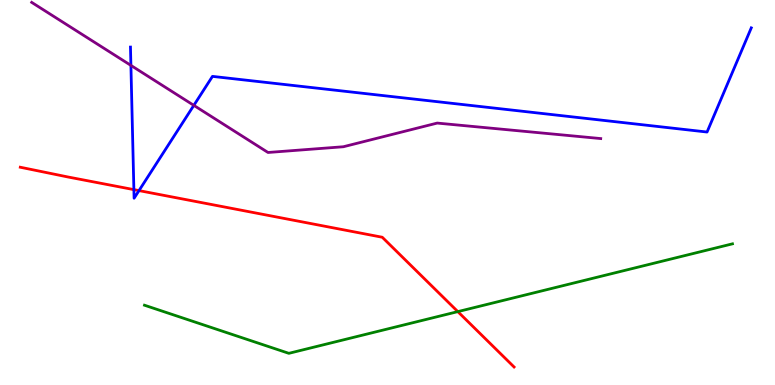[{'lines': ['blue', 'red'], 'intersections': [{'x': 1.73, 'y': 5.07}, {'x': 1.79, 'y': 5.05}]}, {'lines': ['green', 'red'], 'intersections': [{'x': 5.91, 'y': 1.91}]}, {'lines': ['purple', 'red'], 'intersections': []}, {'lines': ['blue', 'green'], 'intersections': []}, {'lines': ['blue', 'purple'], 'intersections': [{'x': 1.69, 'y': 8.3}, {'x': 2.5, 'y': 7.26}]}, {'lines': ['green', 'purple'], 'intersections': []}]